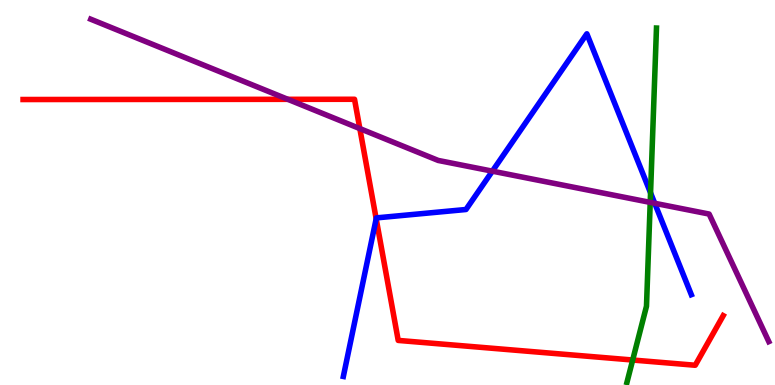[{'lines': ['blue', 'red'], 'intersections': [{'x': 4.85, 'y': 4.32}]}, {'lines': ['green', 'red'], 'intersections': [{'x': 8.16, 'y': 0.649}]}, {'lines': ['purple', 'red'], 'intersections': [{'x': 3.71, 'y': 7.42}, {'x': 4.64, 'y': 6.66}]}, {'lines': ['blue', 'green'], 'intersections': [{'x': 8.39, 'y': 4.99}]}, {'lines': ['blue', 'purple'], 'intersections': [{'x': 6.35, 'y': 5.55}, {'x': 8.45, 'y': 4.72}]}, {'lines': ['green', 'purple'], 'intersections': [{'x': 8.39, 'y': 4.74}]}]